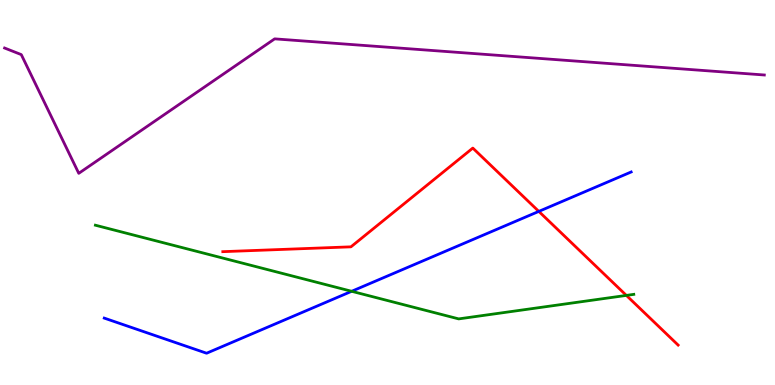[{'lines': ['blue', 'red'], 'intersections': [{'x': 6.95, 'y': 4.51}]}, {'lines': ['green', 'red'], 'intersections': [{'x': 8.08, 'y': 2.33}]}, {'lines': ['purple', 'red'], 'intersections': []}, {'lines': ['blue', 'green'], 'intersections': [{'x': 4.54, 'y': 2.43}]}, {'lines': ['blue', 'purple'], 'intersections': []}, {'lines': ['green', 'purple'], 'intersections': []}]